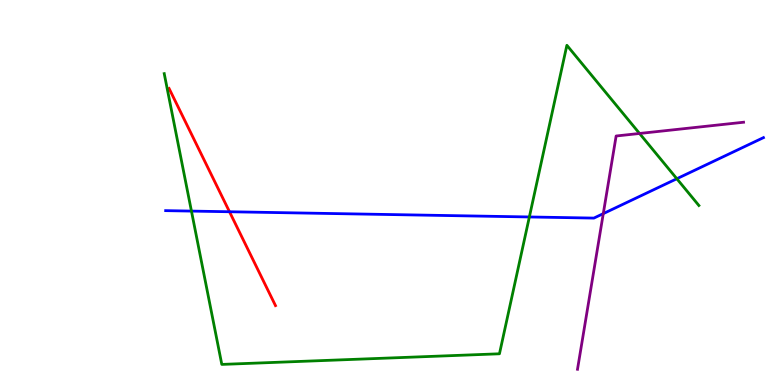[{'lines': ['blue', 'red'], 'intersections': [{'x': 2.96, 'y': 4.5}]}, {'lines': ['green', 'red'], 'intersections': []}, {'lines': ['purple', 'red'], 'intersections': []}, {'lines': ['blue', 'green'], 'intersections': [{'x': 2.47, 'y': 4.52}, {'x': 6.83, 'y': 4.36}, {'x': 8.73, 'y': 5.36}]}, {'lines': ['blue', 'purple'], 'intersections': [{'x': 7.78, 'y': 4.45}]}, {'lines': ['green', 'purple'], 'intersections': [{'x': 8.25, 'y': 6.53}]}]